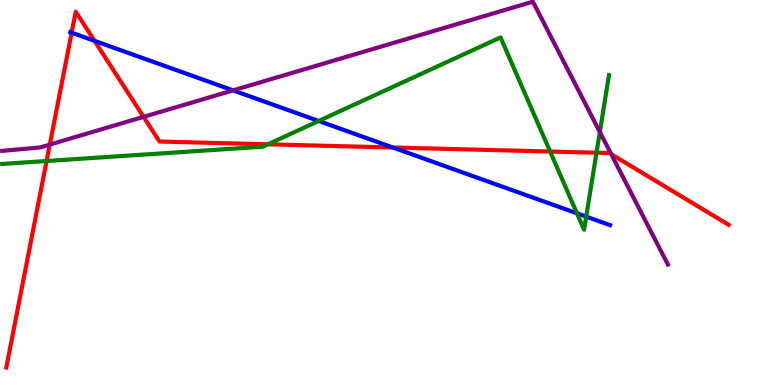[{'lines': ['blue', 'red'], 'intersections': [{'x': 0.924, 'y': 9.15}, {'x': 1.22, 'y': 8.94}, {'x': 5.07, 'y': 6.17}]}, {'lines': ['green', 'red'], 'intersections': [{'x': 0.601, 'y': 5.82}, {'x': 3.46, 'y': 6.25}, {'x': 7.1, 'y': 6.06}, {'x': 7.7, 'y': 6.03}]}, {'lines': ['purple', 'red'], 'intersections': [{'x': 0.643, 'y': 6.24}, {'x': 1.85, 'y': 6.96}, {'x': 7.89, 'y': 5.99}]}, {'lines': ['blue', 'green'], 'intersections': [{'x': 4.11, 'y': 6.86}, {'x': 7.44, 'y': 4.46}, {'x': 7.56, 'y': 4.37}]}, {'lines': ['blue', 'purple'], 'intersections': [{'x': 3.01, 'y': 7.65}]}, {'lines': ['green', 'purple'], 'intersections': [{'x': 7.74, 'y': 6.57}]}]